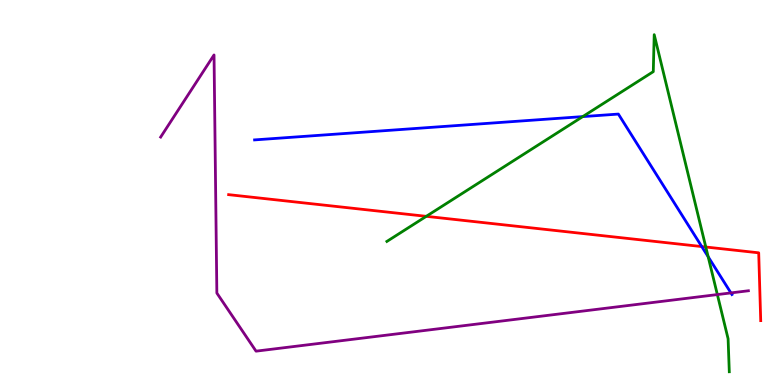[{'lines': ['blue', 'red'], 'intersections': [{'x': 9.05, 'y': 3.6}]}, {'lines': ['green', 'red'], 'intersections': [{'x': 5.5, 'y': 4.38}, {'x': 9.11, 'y': 3.58}]}, {'lines': ['purple', 'red'], 'intersections': []}, {'lines': ['blue', 'green'], 'intersections': [{'x': 7.52, 'y': 6.97}, {'x': 9.14, 'y': 3.33}]}, {'lines': ['blue', 'purple'], 'intersections': [{'x': 9.43, 'y': 2.39}]}, {'lines': ['green', 'purple'], 'intersections': [{'x': 9.26, 'y': 2.35}]}]